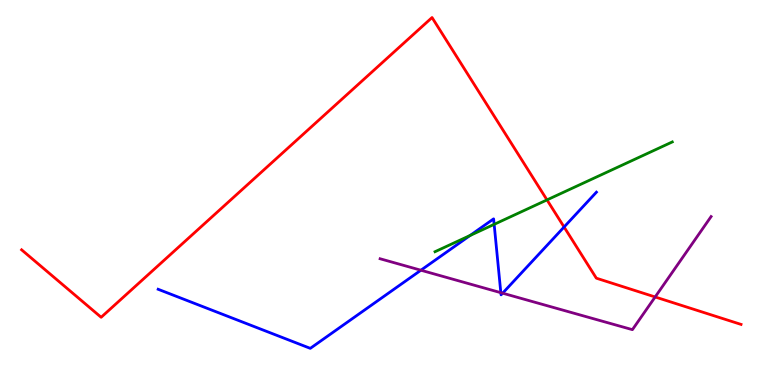[{'lines': ['blue', 'red'], 'intersections': [{'x': 7.28, 'y': 4.1}]}, {'lines': ['green', 'red'], 'intersections': [{'x': 7.06, 'y': 4.81}]}, {'lines': ['purple', 'red'], 'intersections': [{'x': 8.45, 'y': 2.29}]}, {'lines': ['blue', 'green'], 'intersections': [{'x': 6.07, 'y': 3.88}, {'x': 6.38, 'y': 4.17}]}, {'lines': ['blue', 'purple'], 'intersections': [{'x': 5.43, 'y': 2.98}, {'x': 6.46, 'y': 2.4}, {'x': 6.49, 'y': 2.38}]}, {'lines': ['green', 'purple'], 'intersections': []}]